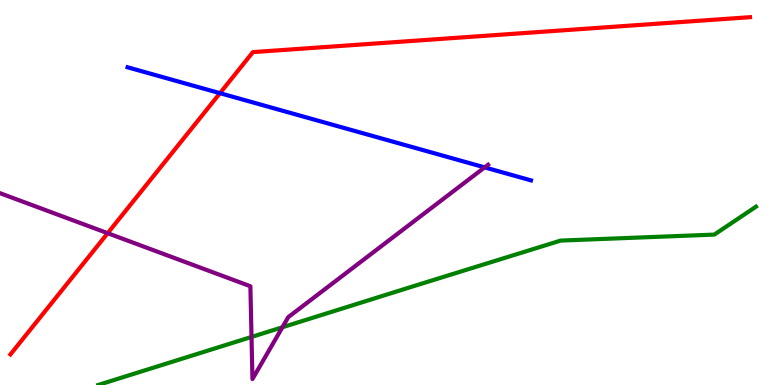[{'lines': ['blue', 'red'], 'intersections': [{'x': 2.84, 'y': 7.58}]}, {'lines': ['green', 'red'], 'intersections': []}, {'lines': ['purple', 'red'], 'intersections': [{'x': 1.39, 'y': 3.94}]}, {'lines': ['blue', 'green'], 'intersections': []}, {'lines': ['blue', 'purple'], 'intersections': [{'x': 6.25, 'y': 5.65}]}, {'lines': ['green', 'purple'], 'intersections': [{'x': 3.25, 'y': 1.25}, {'x': 3.64, 'y': 1.5}]}]